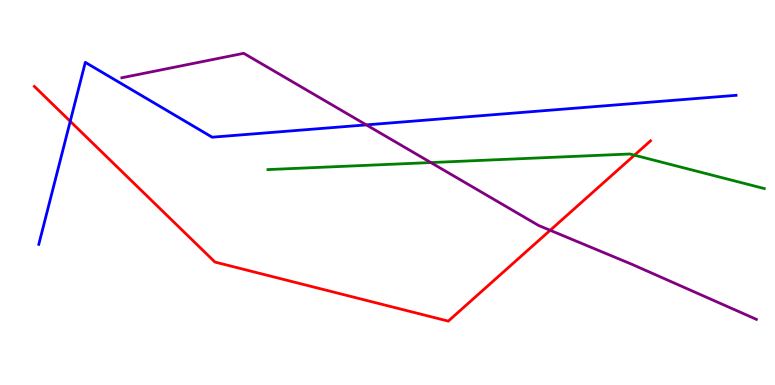[{'lines': ['blue', 'red'], 'intersections': [{'x': 0.906, 'y': 6.85}]}, {'lines': ['green', 'red'], 'intersections': [{'x': 8.19, 'y': 5.97}]}, {'lines': ['purple', 'red'], 'intersections': [{'x': 7.1, 'y': 4.02}]}, {'lines': ['blue', 'green'], 'intersections': []}, {'lines': ['blue', 'purple'], 'intersections': [{'x': 4.73, 'y': 6.76}]}, {'lines': ['green', 'purple'], 'intersections': [{'x': 5.56, 'y': 5.78}]}]